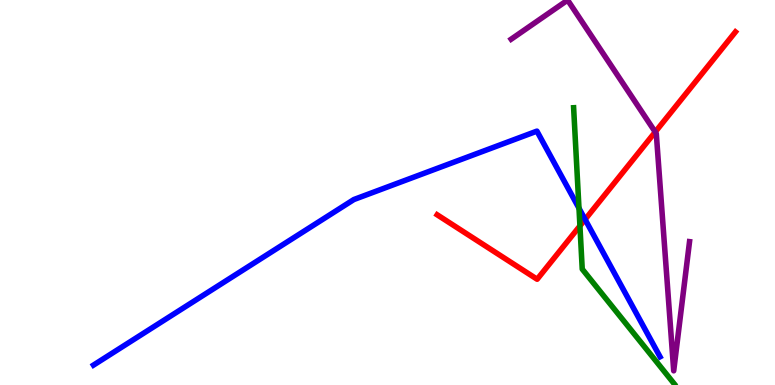[{'lines': ['blue', 'red'], 'intersections': [{'x': 7.55, 'y': 4.3}]}, {'lines': ['green', 'red'], 'intersections': [{'x': 7.48, 'y': 4.13}]}, {'lines': ['purple', 'red'], 'intersections': [{'x': 8.45, 'y': 6.57}]}, {'lines': ['blue', 'green'], 'intersections': [{'x': 7.47, 'y': 4.59}]}, {'lines': ['blue', 'purple'], 'intersections': []}, {'lines': ['green', 'purple'], 'intersections': []}]